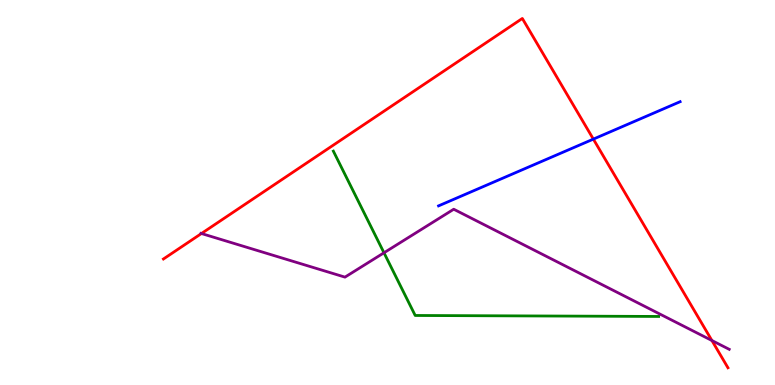[{'lines': ['blue', 'red'], 'intersections': [{'x': 7.66, 'y': 6.39}]}, {'lines': ['green', 'red'], 'intersections': []}, {'lines': ['purple', 'red'], 'intersections': [{'x': 2.6, 'y': 3.93}, {'x': 9.19, 'y': 1.16}]}, {'lines': ['blue', 'green'], 'intersections': []}, {'lines': ['blue', 'purple'], 'intersections': []}, {'lines': ['green', 'purple'], 'intersections': [{'x': 4.95, 'y': 3.43}]}]